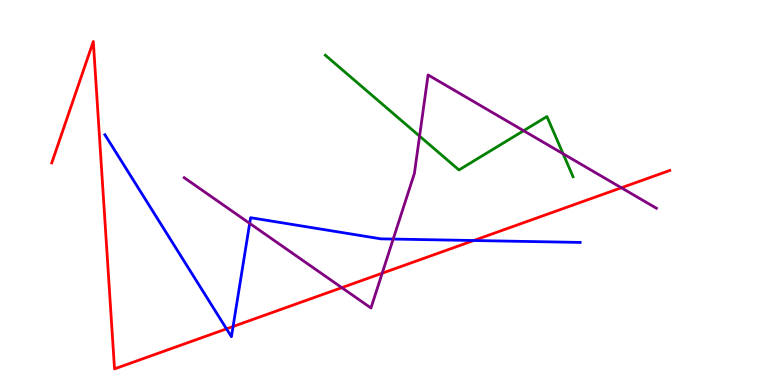[{'lines': ['blue', 'red'], 'intersections': [{'x': 2.92, 'y': 1.46}, {'x': 3.01, 'y': 1.52}, {'x': 6.11, 'y': 3.75}]}, {'lines': ['green', 'red'], 'intersections': []}, {'lines': ['purple', 'red'], 'intersections': [{'x': 4.41, 'y': 2.53}, {'x': 4.93, 'y': 2.9}, {'x': 8.02, 'y': 5.12}]}, {'lines': ['blue', 'green'], 'intersections': []}, {'lines': ['blue', 'purple'], 'intersections': [{'x': 3.22, 'y': 4.2}, {'x': 5.07, 'y': 3.79}]}, {'lines': ['green', 'purple'], 'intersections': [{'x': 5.41, 'y': 6.46}, {'x': 6.76, 'y': 6.6}, {'x': 7.27, 'y': 6.01}]}]